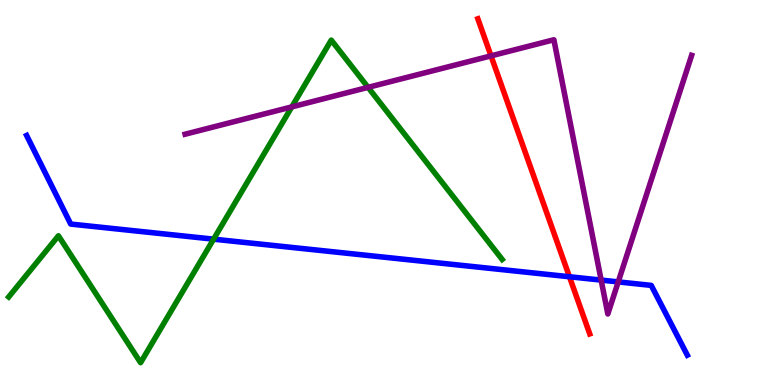[{'lines': ['blue', 'red'], 'intersections': [{'x': 7.35, 'y': 2.81}]}, {'lines': ['green', 'red'], 'intersections': []}, {'lines': ['purple', 'red'], 'intersections': [{'x': 6.34, 'y': 8.55}]}, {'lines': ['blue', 'green'], 'intersections': [{'x': 2.76, 'y': 3.79}]}, {'lines': ['blue', 'purple'], 'intersections': [{'x': 7.76, 'y': 2.72}, {'x': 7.98, 'y': 2.68}]}, {'lines': ['green', 'purple'], 'intersections': [{'x': 3.77, 'y': 7.22}, {'x': 4.75, 'y': 7.73}]}]